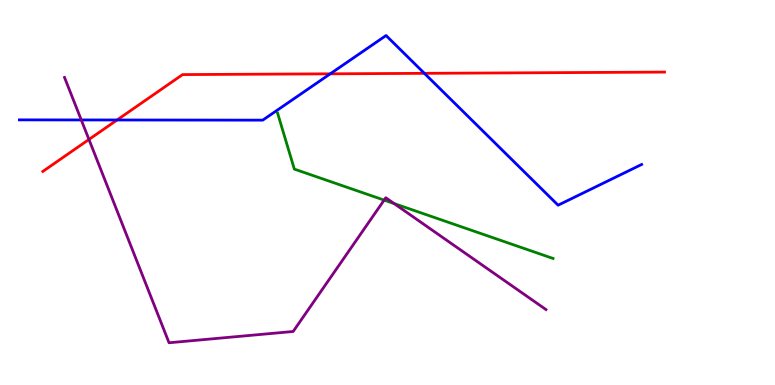[{'lines': ['blue', 'red'], 'intersections': [{'x': 1.51, 'y': 6.88}, {'x': 4.26, 'y': 8.08}, {'x': 5.48, 'y': 8.1}]}, {'lines': ['green', 'red'], 'intersections': []}, {'lines': ['purple', 'red'], 'intersections': [{'x': 1.15, 'y': 6.38}]}, {'lines': ['blue', 'green'], 'intersections': []}, {'lines': ['blue', 'purple'], 'intersections': [{'x': 1.05, 'y': 6.88}]}, {'lines': ['green', 'purple'], 'intersections': [{'x': 4.96, 'y': 4.8}, {'x': 5.09, 'y': 4.71}]}]